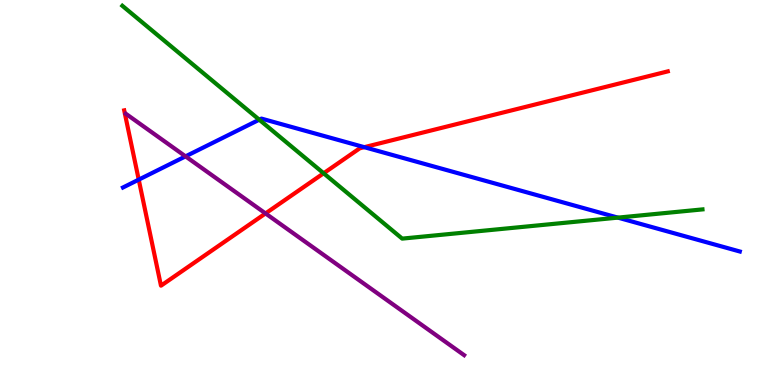[{'lines': ['blue', 'red'], 'intersections': [{'x': 1.79, 'y': 5.33}, {'x': 4.7, 'y': 6.18}]}, {'lines': ['green', 'red'], 'intersections': [{'x': 4.18, 'y': 5.5}]}, {'lines': ['purple', 'red'], 'intersections': [{'x': 3.43, 'y': 4.46}]}, {'lines': ['blue', 'green'], 'intersections': [{'x': 3.35, 'y': 6.89}, {'x': 7.97, 'y': 4.35}]}, {'lines': ['blue', 'purple'], 'intersections': [{'x': 2.39, 'y': 5.94}]}, {'lines': ['green', 'purple'], 'intersections': []}]